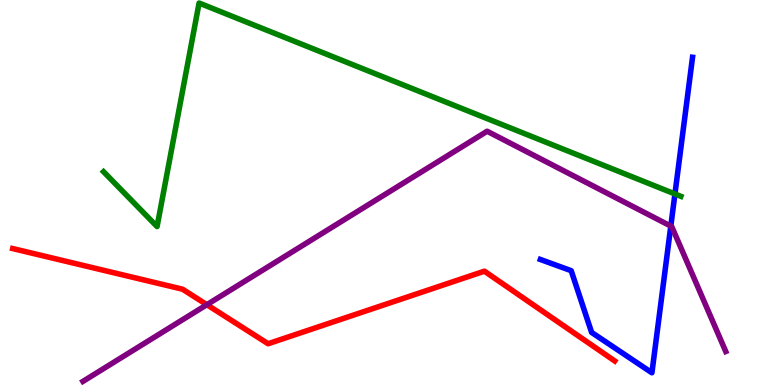[{'lines': ['blue', 'red'], 'intersections': []}, {'lines': ['green', 'red'], 'intersections': []}, {'lines': ['purple', 'red'], 'intersections': [{'x': 2.67, 'y': 2.09}]}, {'lines': ['blue', 'green'], 'intersections': [{'x': 8.71, 'y': 4.96}]}, {'lines': ['blue', 'purple'], 'intersections': [{'x': 8.66, 'y': 4.13}]}, {'lines': ['green', 'purple'], 'intersections': []}]